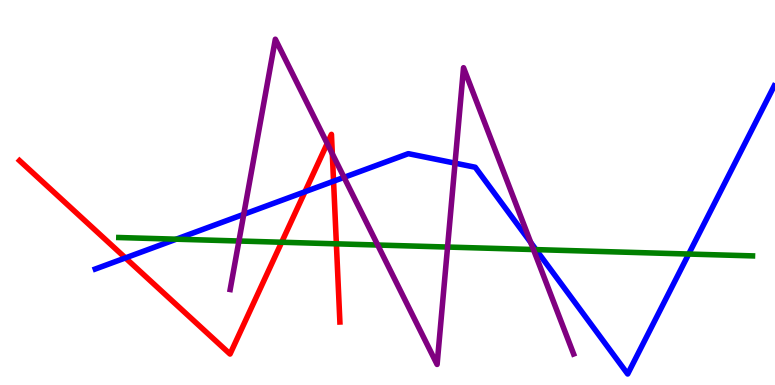[{'lines': ['blue', 'red'], 'intersections': [{'x': 1.62, 'y': 3.3}, {'x': 3.93, 'y': 5.02}, {'x': 4.3, 'y': 5.29}]}, {'lines': ['green', 'red'], 'intersections': [{'x': 3.63, 'y': 3.71}, {'x': 4.34, 'y': 3.67}]}, {'lines': ['purple', 'red'], 'intersections': [{'x': 4.22, 'y': 6.27}, {'x': 4.29, 'y': 6.01}]}, {'lines': ['blue', 'green'], 'intersections': [{'x': 2.27, 'y': 3.79}, {'x': 6.92, 'y': 3.52}, {'x': 8.89, 'y': 3.4}]}, {'lines': ['blue', 'purple'], 'intersections': [{'x': 3.15, 'y': 4.43}, {'x': 4.44, 'y': 5.39}, {'x': 5.87, 'y': 5.76}, {'x': 6.85, 'y': 3.7}]}, {'lines': ['green', 'purple'], 'intersections': [{'x': 3.08, 'y': 3.74}, {'x': 4.87, 'y': 3.64}, {'x': 5.77, 'y': 3.58}, {'x': 6.88, 'y': 3.52}]}]